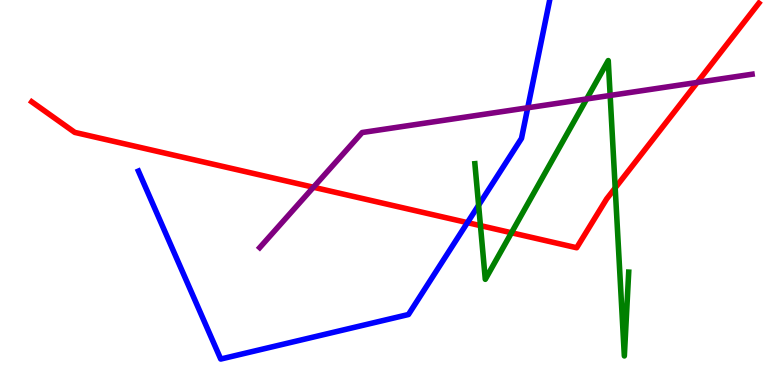[{'lines': ['blue', 'red'], 'intersections': [{'x': 6.03, 'y': 4.22}]}, {'lines': ['green', 'red'], 'intersections': [{'x': 6.2, 'y': 4.14}, {'x': 6.6, 'y': 3.95}, {'x': 7.94, 'y': 5.12}]}, {'lines': ['purple', 'red'], 'intersections': [{'x': 4.04, 'y': 5.14}, {'x': 9.0, 'y': 7.86}]}, {'lines': ['blue', 'green'], 'intersections': [{'x': 6.18, 'y': 4.67}]}, {'lines': ['blue', 'purple'], 'intersections': [{'x': 6.81, 'y': 7.2}]}, {'lines': ['green', 'purple'], 'intersections': [{'x': 7.57, 'y': 7.43}, {'x': 7.87, 'y': 7.52}]}]